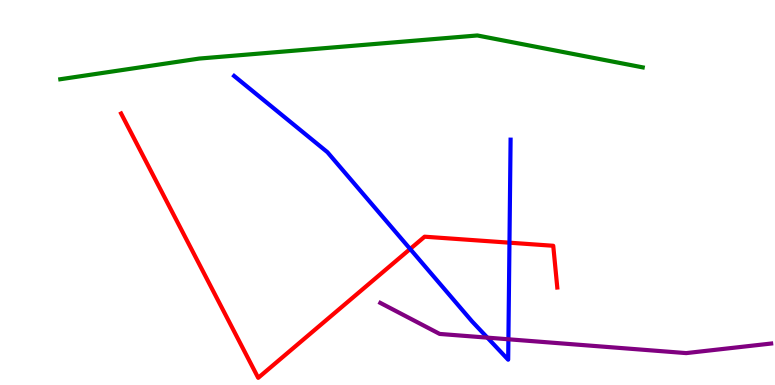[{'lines': ['blue', 'red'], 'intersections': [{'x': 5.29, 'y': 3.53}, {'x': 6.57, 'y': 3.7}]}, {'lines': ['green', 'red'], 'intersections': []}, {'lines': ['purple', 'red'], 'intersections': []}, {'lines': ['blue', 'green'], 'intersections': []}, {'lines': ['blue', 'purple'], 'intersections': [{'x': 6.29, 'y': 1.23}, {'x': 6.56, 'y': 1.19}]}, {'lines': ['green', 'purple'], 'intersections': []}]